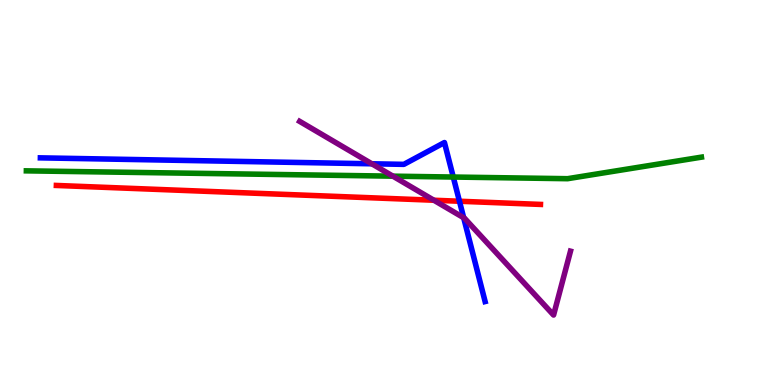[{'lines': ['blue', 'red'], 'intersections': [{'x': 5.93, 'y': 4.77}]}, {'lines': ['green', 'red'], 'intersections': []}, {'lines': ['purple', 'red'], 'intersections': [{'x': 5.6, 'y': 4.8}]}, {'lines': ['blue', 'green'], 'intersections': [{'x': 5.85, 'y': 5.4}]}, {'lines': ['blue', 'purple'], 'intersections': [{'x': 4.8, 'y': 5.75}, {'x': 5.98, 'y': 4.34}]}, {'lines': ['green', 'purple'], 'intersections': [{'x': 5.07, 'y': 5.42}]}]